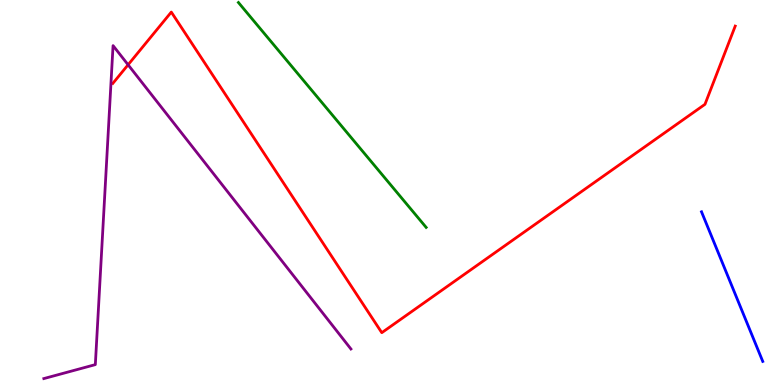[{'lines': ['blue', 'red'], 'intersections': []}, {'lines': ['green', 'red'], 'intersections': []}, {'lines': ['purple', 'red'], 'intersections': [{'x': 1.65, 'y': 8.32}]}, {'lines': ['blue', 'green'], 'intersections': []}, {'lines': ['blue', 'purple'], 'intersections': []}, {'lines': ['green', 'purple'], 'intersections': []}]